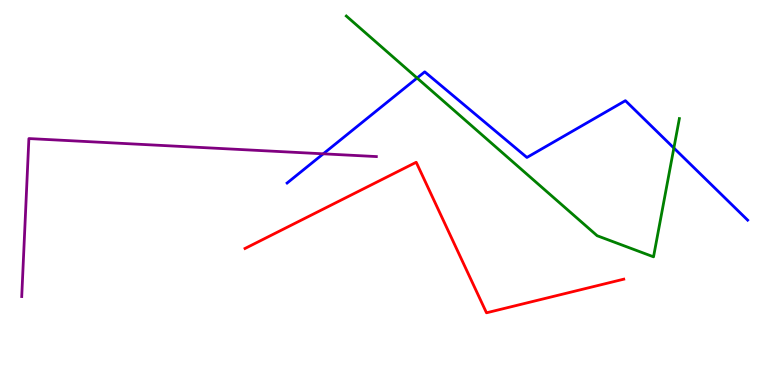[{'lines': ['blue', 'red'], 'intersections': []}, {'lines': ['green', 'red'], 'intersections': []}, {'lines': ['purple', 'red'], 'intersections': []}, {'lines': ['blue', 'green'], 'intersections': [{'x': 5.38, 'y': 7.97}, {'x': 8.7, 'y': 6.15}]}, {'lines': ['blue', 'purple'], 'intersections': [{'x': 4.17, 'y': 6.0}]}, {'lines': ['green', 'purple'], 'intersections': []}]